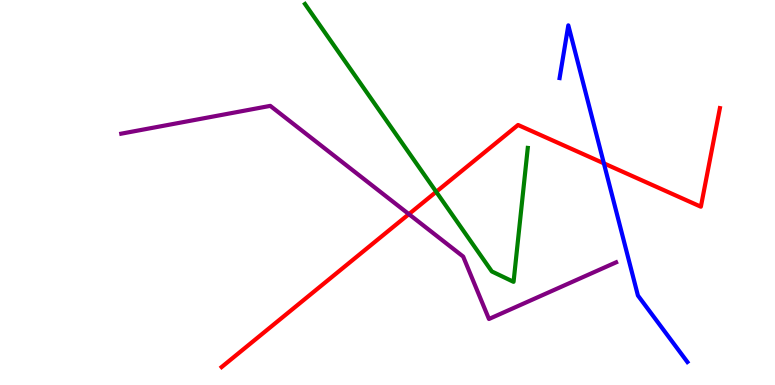[{'lines': ['blue', 'red'], 'intersections': [{'x': 7.79, 'y': 5.76}]}, {'lines': ['green', 'red'], 'intersections': [{'x': 5.63, 'y': 5.02}]}, {'lines': ['purple', 'red'], 'intersections': [{'x': 5.28, 'y': 4.44}]}, {'lines': ['blue', 'green'], 'intersections': []}, {'lines': ['blue', 'purple'], 'intersections': []}, {'lines': ['green', 'purple'], 'intersections': []}]